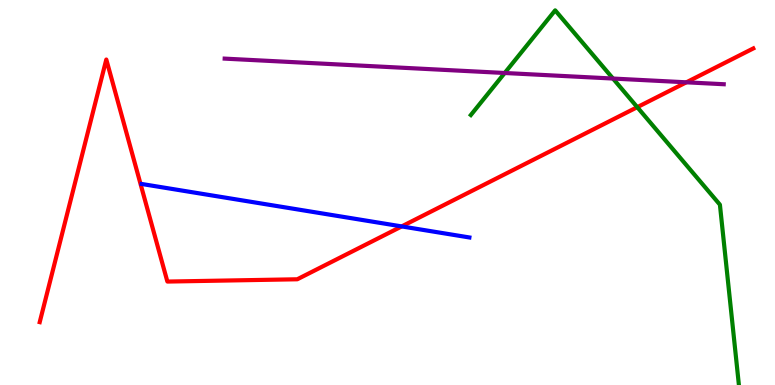[{'lines': ['blue', 'red'], 'intersections': [{'x': 5.18, 'y': 4.12}]}, {'lines': ['green', 'red'], 'intersections': [{'x': 8.22, 'y': 7.22}]}, {'lines': ['purple', 'red'], 'intersections': [{'x': 8.86, 'y': 7.86}]}, {'lines': ['blue', 'green'], 'intersections': []}, {'lines': ['blue', 'purple'], 'intersections': []}, {'lines': ['green', 'purple'], 'intersections': [{'x': 6.51, 'y': 8.1}, {'x': 7.91, 'y': 7.96}]}]